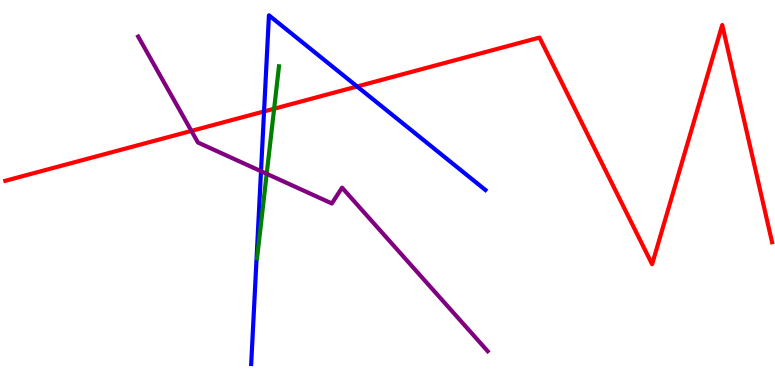[{'lines': ['blue', 'red'], 'intersections': [{'x': 3.41, 'y': 7.11}, {'x': 4.61, 'y': 7.75}]}, {'lines': ['green', 'red'], 'intersections': [{'x': 3.54, 'y': 7.18}]}, {'lines': ['purple', 'red'], 'intersections': [{'x': 2.47, 'y': 6.6}]}, {'lines': ['blue', 'green'], 'intersections': []}, {'lines': ['blue', 'purple'], 'intersections': [{'x': 3.37, 'y': 5.55}]}, {'lines': ['green', 'purple'], 'intersections': [{'x': 3.44, 'y': 5.49}]}]